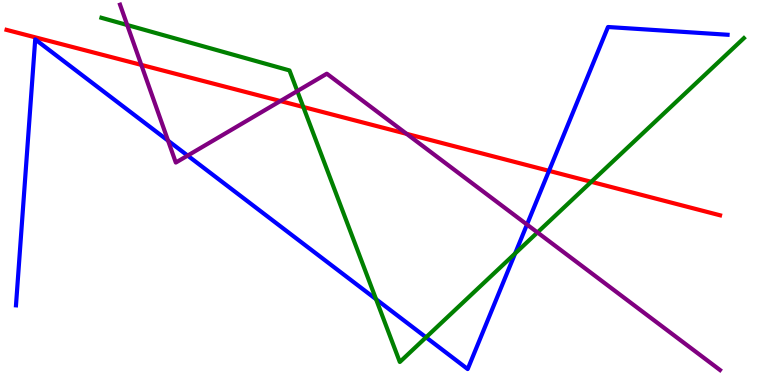[{'lines': ['blue', 'red'], 'intersections': [{'x': 7.08, 'y': 5.56}]}, {'lines': ['green', 'red'], 'intersections': [{'x': 3.91, 'y': 7.22}, {'x': 7.63, 'y': 5.28}]}, {'lines': ['purple', 'red'], 'intersections': [{'x': 1.82, 'y': 8.31}, {'x': 3.62, 'y': 7.38}, {'x': 5.25, 'y': 6.52}]}, {'lines': ['blue', 'green'], 'intersections': [{'x': 4.85, 'y': 2.23}, {'x': 5.5, 'y': 1.24}, {'x': 6.65, 'y': 3.42}]}, {'lines': ['blue', 'purple'], 'intersections': [{'x': 2.17, 'y': 6.35}, {'x': 2.42, 'y': 5.96}, {'x': 6.8, 'y': 4.17}]}, {'lines': ['green', 'purple'], 'intersections': [{'x': 1.64, 'y': 9.35}, {'x': 3.84, 'y': 7.63}, {'x': 6.93, 'y': 3.96}]}]